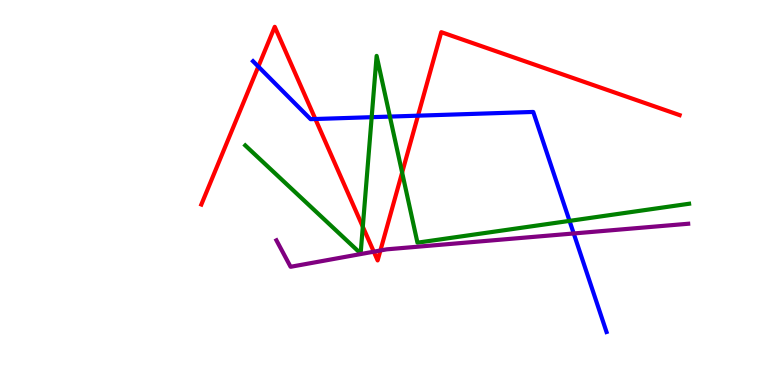[{'lines': ['blue', 'red'], 'intersections': [{'x': 3.33, 'y': 8.27}, {'x': 4.07, 'y': 6.91}, {'x': 5.39, 'y': 7.0}]}, {'lines': ['green', 'red'], 'intersections': [{'x': 4.68, 'y': 4.11}, {'x': 5.19, 'y': 5.52}]}, {'lines': ['purple', 'red'], 'intersections': [{'x': 4.82, 'y': 3.46}, {'x': 4.91, 'y': 3.49}]}, {'lines': ['blue', 'green'], 'intersections': [{'x': 4.8, 'y': 6.96}, {'x': 5.03, 'y': 6.97}, {'x': 7.35, 'y': 4.26}]}, {'lines': ['blue', 'purple'], 'intersections': [{'x': 7.4, 'y': 3.94}]}, {'lines': ['green', 'purple'], 'intersections': []}]